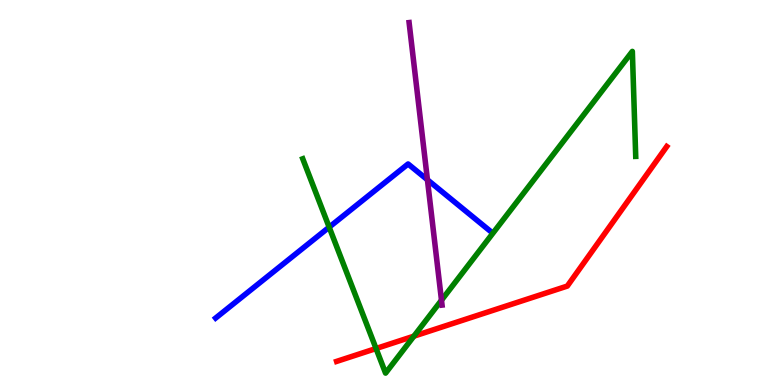[{'lines': ['blue', 'red'], 'intersections': []}, {'lines': ['green', 'red'], 'intersections': [{'x': 4.85, 'y': 0.947}, {'x': 5.34, 'y': 1.27}]}, {'lines': ['purple', 'red'], 'intersections': []}, {'lines': ['blue', 'green'], 'intersections': [{'x': 4.25, 'y': 4.1}]}, {'lines': ['blue', 'purple'], 'intersections': [{'x': 5.52, 'y': 5.33}]}, {'lines': ['green', 'purple'], 'intersections': [{'x': 5.7, 'y': 2.2}]}]